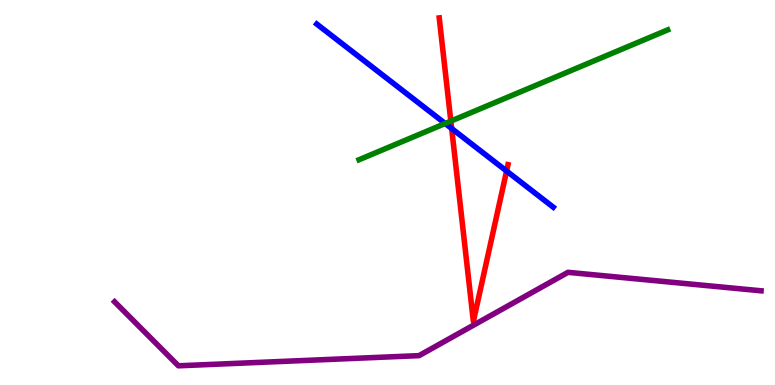[{'lines': ['blue', 'red'], 'intersections': [{'x': 5.83, 'y': 6.66}, {'x': 6.54, 'y': 5.56}]}, {'lines': ['green', 'red'], 'intersections': [{'x': 5.82, 'y': 6.85}]}, {'lines': ['purple', 'red'], 'intersections': []}, {'lines': ['blue', 'green'], 'intersections': [{'x': 5.74, 'y': 6.79}]}, {'lines': ['blue', 'purple'], 'intersections': []}, {'lines': ['green', 'purple'], 'intersections': []}]